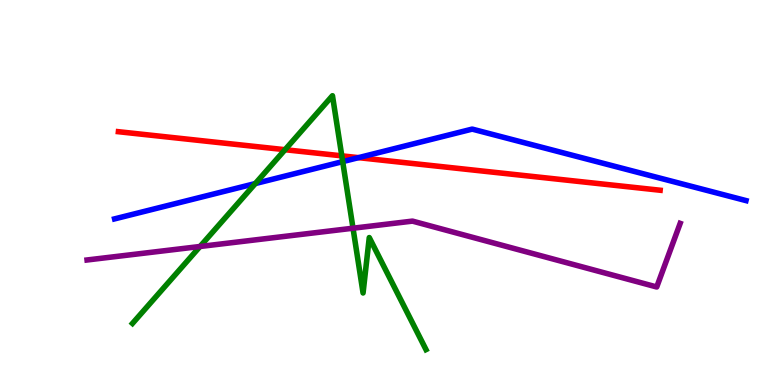[{'lines': ['blue', 'red'], 'intersections': [{'x': 4.63, 'y': 5.91}]}, {'lines': ['green', 'red'], 'intersections': [{'x': 3.68, 'y': 6.11}, {'x': 4.41, 'y': 5.95}]}, {'lines': ['purple', 'red'], 'intersections': []}, {'lines': ['blue', 'green'], 'intersections': [{'x': 3.29, 'y': 5.23}, {'x': 4.42, 'y': 5.8}]}, {'lines': ['blue', 'purple'], 'intersections': []}, {'lines': ['green', 'purple'], 'intersections': [{'x': 2.58, 'y': 3.6}, {'x': 4.56, 'y': 4.07}]}]